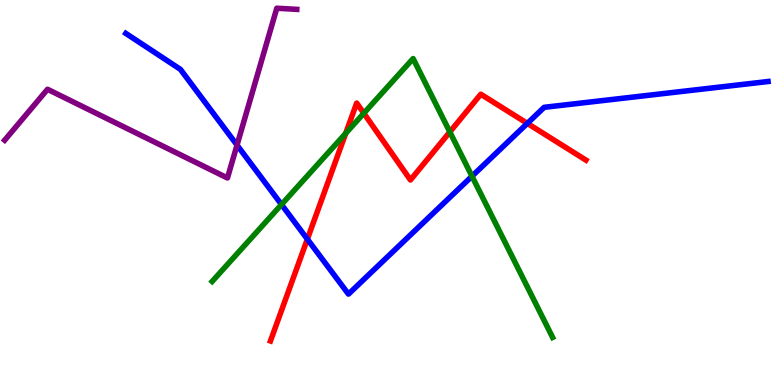[{'lines': ['blue', 'red'], 'intersections': [{'x': 3.97, 'y': 3.79}, {'x': 6.8, 'y': 6.8}]}, {'lines': ['green', 'red'], 'intersections': [{'x': 4.46, 'y': 6.54}, {'x': 4.69, 'y': 7.06}, {'x': 5.8, 'y': 6.57}]}, {'lines': ['purple', 'red'], 'intersections': []}, {'lines': ['blue', 'green'], 'intersections': [{'x': 3.63, 'y': 4.69}, {'x': 6.09, 'y': 5.42}]}, {'lines': ['blue', 'purple'], 'intersections': [{'x': 3.06, 'y': 6.23}]}, {'lines': ['green', 'purple'], 'intersections': []}]